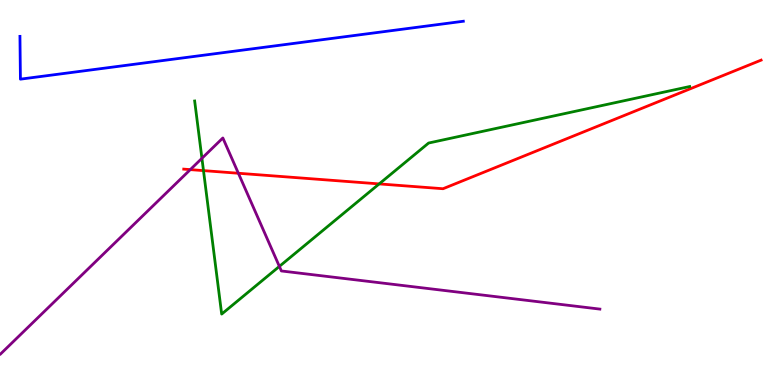[{'lines': ['blue', 'red'], 'intersections': []}, {'lines': ['green', 'red'], 'intersections': [{'x': 2.63, 'y': 5.57}, {'x': 4.89, 'y': 5.22}]}, {'lines': ['purple', 'red'], 'intersections': [{'x': 2.46, 'y': 5.59}, {'x': 3.08, 'y': 5.5}]}, {'lines': ['blue', 'green'], 'intersections': []}, {'lines': ['blue', 'purple'], 'intersections': []}, {'lines': ['green', 'purple'], 'intersections': [{'x': 2.61, 'y': 5.89}, {'x': 3.6, 'y': 3.08}]}]